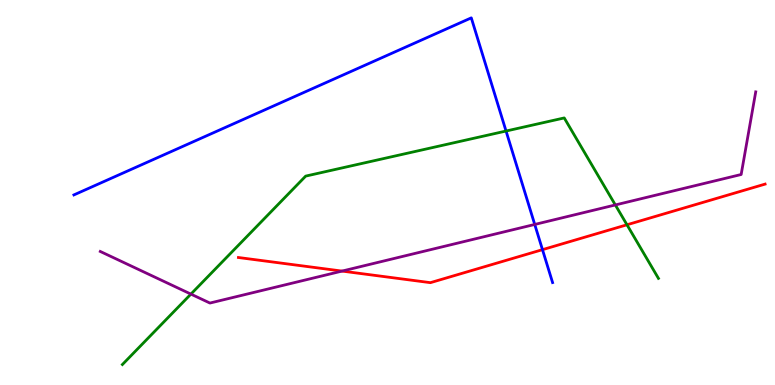[{'lines': ['blue', 'red'], 'intersections': [{'x': 7.0, 'y': 3.52}]}, {'lines': ['green', 'red'], 'intersections': [{'x': 8.09, 'y': 4.16}]}, {'lines': ['purple', 'red'], 'intersections': [{'x': 4.41, 'y': 2.96}]}, {'lines': ['blue', 'green'], 'intersections': [{'x': 6.53, 'y': 6.6}]}, {'lines': ['blue', 'purple'], 'intersections': [{'x': 6.9, 'y': 4.17}]}, {'lines': ['green', 'purple'], 'intersections': [{'x': 2.46, 'y': 2.36}, {'x': 7.94, 'y': 4.68}]}]